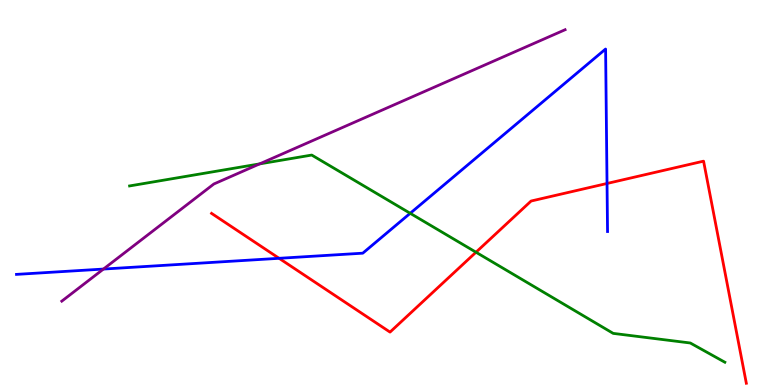[{'lines': ['blue', 'red'], 'intersections': [{'x': 3.6, 'y': 3.29}, {'x': 7.83, 'y': 5.23}]}, {'lines': ['green', 'red'], 'intersections': [{'x': 6.14, 'y': 3.45}]}, {'lines': ['purple', 'red'], 'intersections': []}, {'lines': ['blue', 'green'], 'intersections': [{'x': 5.29, 'y': 4.46}]}, {'lines': ['blue', 'purple'], 'intersections': [{'x': 1.33, 'y': 3.01}]}, {'lines': ['green', 'purple'], 'intersections': [{'x': 3.35, 'y': 5.74}]}]